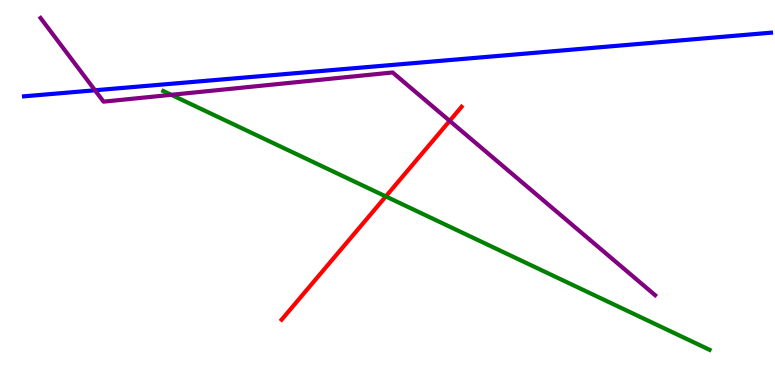[{'lines': ['blue', 'red'], 'intersections': []}, {'lines': ['green', 'red'], 'intersections': [{'x': 4.98, 'y': 4.9}]}, {'lines': ['purple', 'red'], 'intersections': [{'x': 5.8, 'y': 6.86}]}, {'lines': ['blue', 'green'], 'intersections': []}, {'lines': ['blue', 'purple'], 'intersections': [{'x': 1.23, 'y': 7.66}]}, {'lines': ['green', 'purple'], 'intersections': [{'x': 2.21, 'y': 7.54}]}]